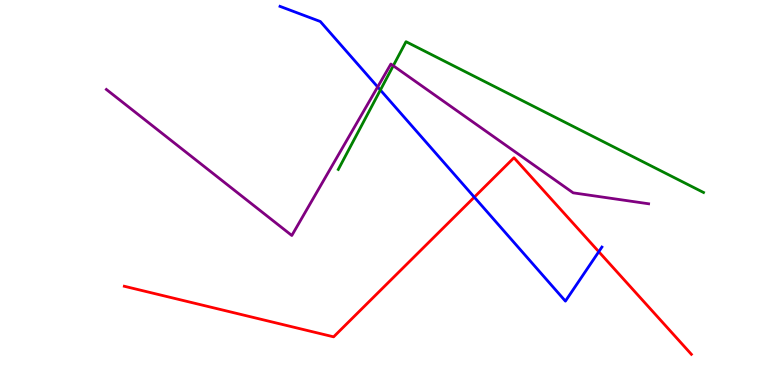[{'lines': ['blue', 'red'], 'intersections': [{'x': 6.12, 'y': 4.88}, {'x': 7.73, 'y': 3.46}]}, {'lines': ['green', 'red'], 'intersections': []}, {'lines': ['purple', 'red'], 'intersections': []}, {'lines': ['blue', 'green'], 'intersections': [{'x': 4.91, 'y': 7.66}]}, {'lines': ['blue', 'purple'], 'intersections': [{'x': 4.87, 'y': 7.74}]}, {'lines': ['green', 'purple'], 'intersections': [{'x': 5.07, 'y': 8.29}]}]